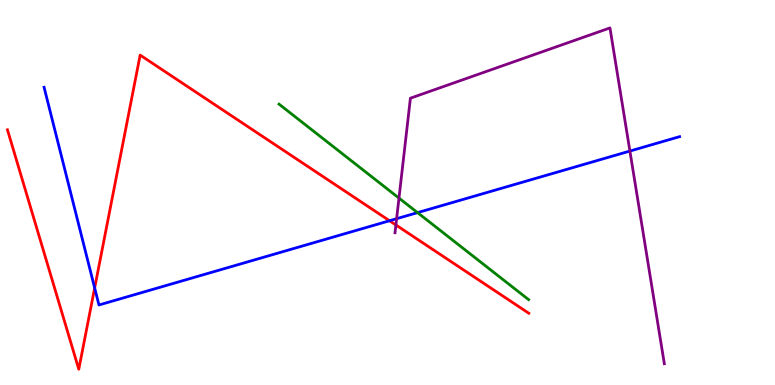[{'lines': ['blue', 'red'], 'intersections': [{'x': 1.22, 'y': 2.52}, {'x': 5.03, 'y': 4.27}]}, {'lines': ['green', 'red'], 'intersections': []}, {'lines': ['purple', 'red'], 'intersections': [{'x': 5.11, 'y': 4.16}]}, {'lines': ['blue', 'green'], 'intersections': [{'x': 5.39, 'y': 4.48}]}, {'lines': ['blue', 'purple'], 'intersections': [{'x': 5.12, 'y': 4.32}, {'x': 8.13, 'y': 6.08}]}, {'lines': ['green', 'purple'], 'intersections': [{'x': 5.15, 'y': 4.85}]}]